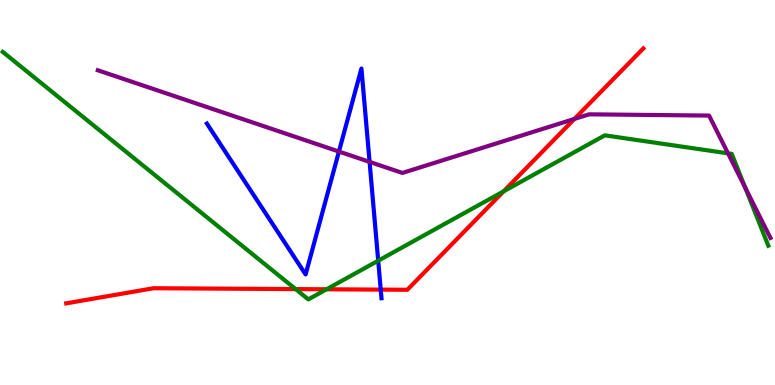[{'lines': ['blue', 'red'], 'intersections': [{'x': 4.91, 'y': 2.48}]}, {'lines': ['green', 'red'], 'intersections': [{'x': 3.81, 'y': 2.49}, {'x': 4.21, 'y': 2.49}, {'x': 6.5, 'y': 5.03}]}, {'lines': ['purple', 'red'], 'intersections': [{'x': 7.41, 'y': 6.91}]}, {'lines': ['blue', 'green'], 'intersections': [{'x': 4.88, 'y': 3.23}]}, {'lines': ['blue', 'purple'], 'intersections': [{'x': 4.37, 'y': 6.06}, {'x': 4.77, 'y': 5.8}]}, {'lines': ['green', 'purple'], 'intersections': [{'x': 9.39, 'y': 6.02}, {'x': 9.62, 'y': 5.13}]}]